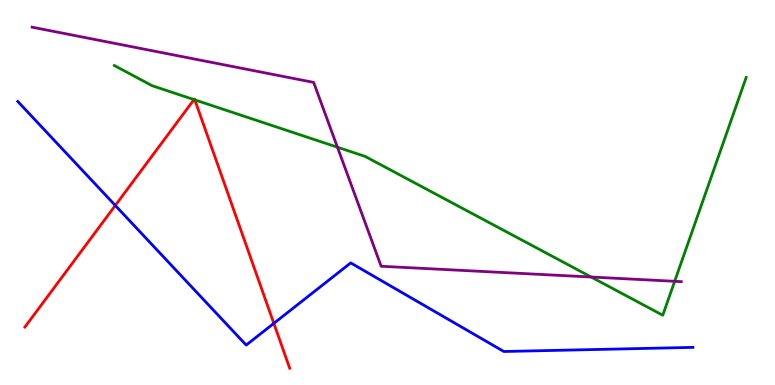[{'lines': ['blue', 'red'], 'intersections': [{'x': 1.49, 'y': 4.66}, {'x': 3.53, 'y': 1.6}]}, {'lines': ['green', 'red'], 'intersections': [{'x': 2.5, 'y': 7.41}, {'x': 2.51, 'y': 7.41}]}, {'lines': ['purple', 'red'], 'intersections': []}, {'lines': ['blue', 'green'], 'intersections': []}, {'lines': ['blue', 'purple'], 'intersections': []}, {'lines': ['green', 'purple'], 'intersections': [{'x': 4.35, 'y': 6.18}, {'x': 7.63, 'y': 2.8}, {'x': 8.71, 'y': 2.69}]}]